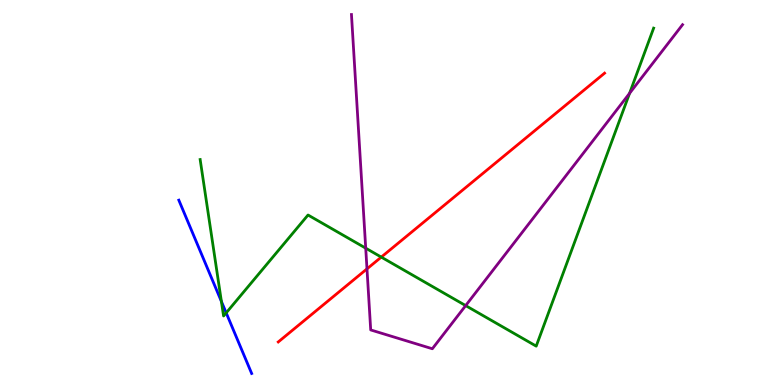[{'lines': ['blue', 'red'], 'intersections': []}, {'lines': ['green', 'red'], 'intersections': [{'x': 4.92, 'y': 3.32}]}, {'lines': ['purple', 'red'], 'intersections': [{'x': 4.74, 'y': 3.02}]}, {'lines': ['blue', 'green'], 'intersections': [{'x': 2.86, 'y': 2.17}, {'x': 2.92, 'y': 1.87}]}, {'lines': ['blue', 'purple'], 'intersections': []}, {'lines': ['green', 'purple'], 'intersections': [{'x': 4.72, 'y': 3.55}, {'x': 6.01, 'y': 2.06}, {'x': 8.12, 'y': 7.58}]}]